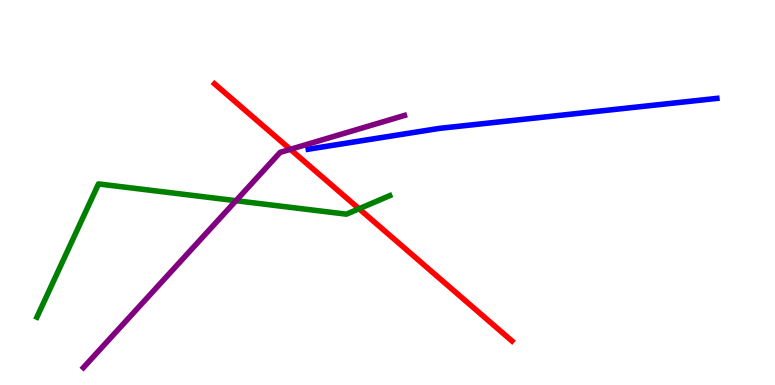[{'lines': ['blue', 'red'], 'intersections': []}, {'lines': ['green', 'red'], 'intersections': [{'x': 4.63, 'y': 4.58}]}, {'lines': ['purple', 'red'], 'intersections': [{'x': 3.75, 'y': 6.12}]}, {'lines': ['blue', 'green'], 'intersections': []}, {'lines': ['blue', 'purple'], 'intersections': []}, {'lines': ['green', 'purple'], 'intersections': [{'x': 3.04, 'y': 4.79}]}]